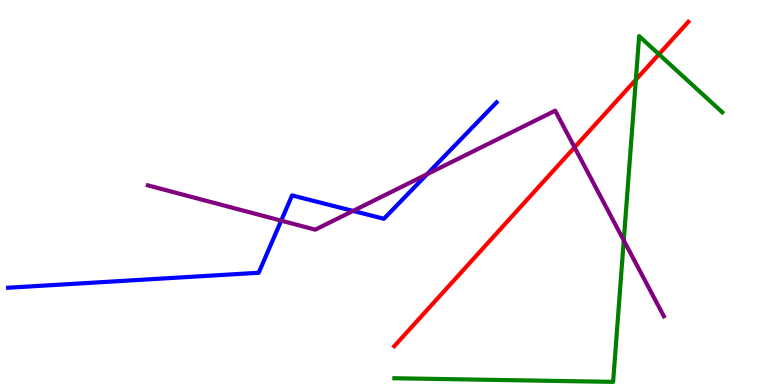[{'lines': ['blue', 'red'], 'intersections': []}, {'lines': ['green', 'red'], 'intersections': [{'x': 8.2, 'y': 7.93}, {'x': 8.5, 'y': 8.59}]}, {'lines': ['purple', 'red'], 'intersections': [{'x': 7.41, 'y': 6.17}]}, {'lines': ['blue', 'green'], 'intersections': []}, {'lines': ['blue', 'purple'], 'intersections': [{'x': 3.63, 'y': 4.27}, {'x': 4.56, 'y': 4.52}, {'x': 5.51, 'y': 5.47}]}, {'lines': ['green', 'purple'], 'intersections': [{'x': 8.05, 'y': 3.76}]}]